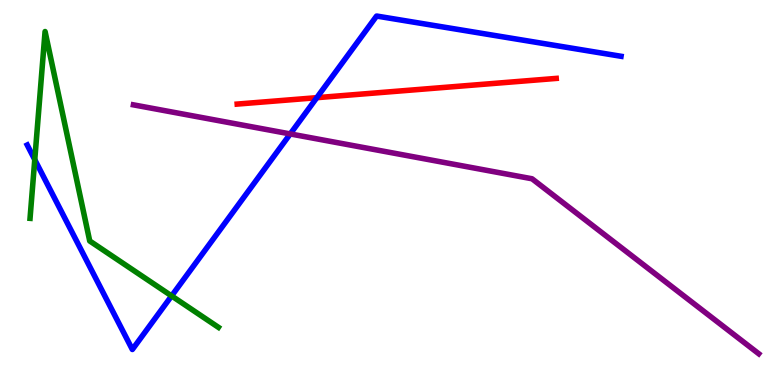[{'lines': ['blue', 'red'], 'intersections': [{'x': 4.09, 'y': 7.46}]}, {'lines': ['green', 'red'], 'intersections': []}, {'lines': ['purple', 'red'], 'intersections': []}, {'lines': ['blue', 'green'], 'intersections': [{'x': 0.449, 'y': 5.85}, {'x': 2.21, 'y': 2.31}]}, {'lines': ['blue', 'purple'], 'intersections': [{'x': 3.75, 'y': 6.52}]}, {'lines': ['green', 'purple'], 'intersections': []}]